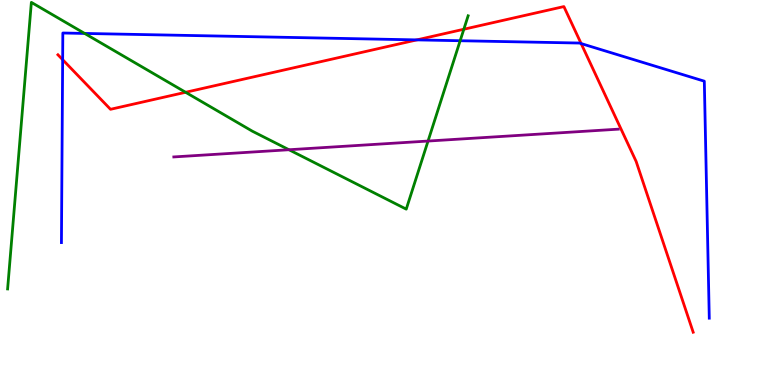[{'lines': ['blue', 'red'], 'intersections': [{'x': 0.808, 'y': 8.45}, {'x': 5.38, 'y': 8.96}, {'x': 7.5, 'y': 8.87}]}, {'lines': ['green', 'red'], 'intersections': [{'x': 2.39, 'y': 7.6}, {'x': 5.98, 'y': 9.24}]}, {'lines': ['purple', 'red'], 'intersections': []}, {'lines': ['blue', 'green'], 'intersections': [{'x': 1.09, 'y': 9.13}, {'x': 5.94, 'y': 8.94}]}, {'lines': ['blue', 'purple'], 'intersections': []}, {'lines': ['green', 'purple'], 'intersections': [{'x': 3.73, 'y': 6.11}, {'x': 5.52, 'y': 6.34}]}]